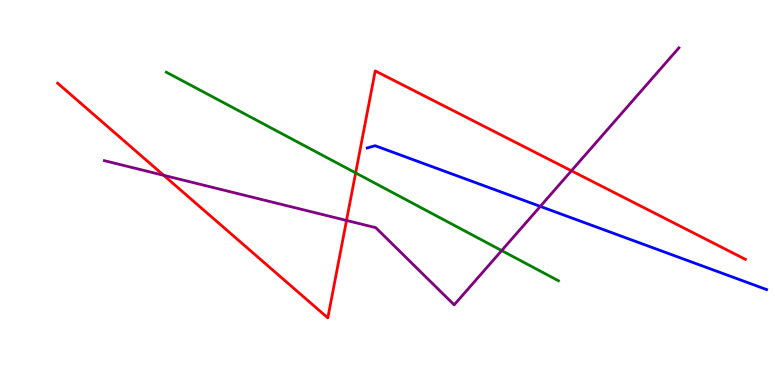[{'lines': ['blue', 'red'], 'intersections': []}, {'lines': ['green', 'red'], 'intersections': [{'x': 4.59, 'y': 5.51}]}, {'lines': ['purple', 'red'], 'intersections': [{'x': 2.11, 'y': 5.45}, {'x': 4.47, 'y': 4.27}, {'x': 7.37, 'y': 5.56}]}, {'lines': ['blue', 'green'], 'intersections': []}, {'lines': ['blue', 'purple'], 'intersections': [{'x': 6.97, 'y': 4.64}]}, {'lines': ['green', 'purple'], 'intersections': [{'x': 6.47, 'y': 3.49}]}]